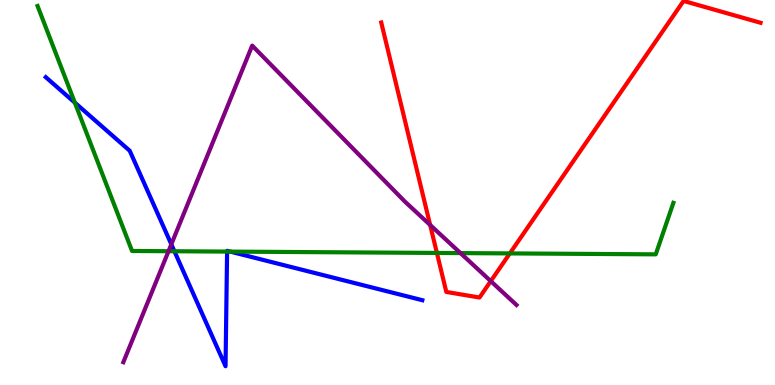[{'lines': ['blue', 'red'], 'intersections': []}, {'lines': ['green', 'red'], 'intersections': [{'x': 5.64, 'y': 3.43}, {'x': 6.58, 'y': 3.42}]}, {'lines': ['purple', 'red'], 'intersections': [{'x': 5.55, 'y': 4.16}, {'x': 6.33, 'y': 2.7}]}, {'lines': ['blue', 'green'], 'intersections': [{'x': 0.966, 'y': 7.33}, {'x': 2.25, 'y': 3.47}, {'x': 2.93, 'y': 3.47}, {'x': 2.97, 'y': 3.46}]}, {'lines': ['blue', 'purple'], 'intersections': [{'x': 2.21, 'y': 3.65}]}, {'lines': ['green', 'purple'], 'intersections': [{'x': 2.17, 'y': 3.48}, {'x': 5.94, 'y': 3.43}]}]